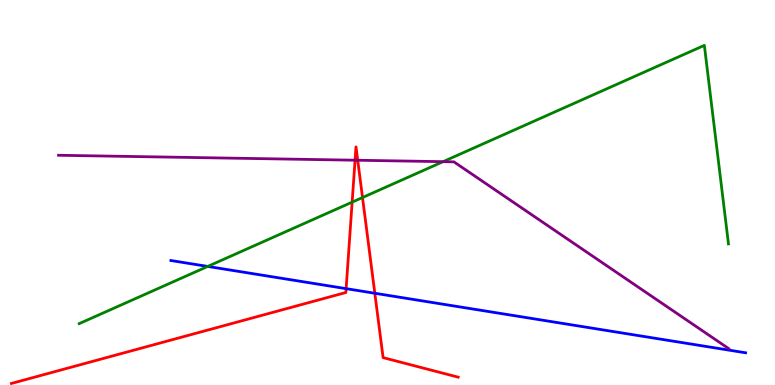[{'lines': ['blue', 'red'], 'intersections': [{'x': 4.47, 'y': 2.5}, {'x': 4.84, 'y': 2.38}]}, {'lines': ['green', 'red'], 'intersections': [{'x': 4.54, 'y': 4.75}, {'x': 4.68, 'y': 4.87}]}, {'lines': ['purple', 'red'], 'intersections': [{'x': 4.58, 'y': 5.84}, {'x': 4.62, 'y': 5.84}]}, {'lines': ['blue', 'green'], 'intersections': [{'x': 2.68, 'y': 3.08}]}, {'lines': ['blue', 'purple'], 'intersections': []}, {'lines': ['green', 'purple'], 'intersections': [{'x': 5.72, 'y': 5.8}]}]